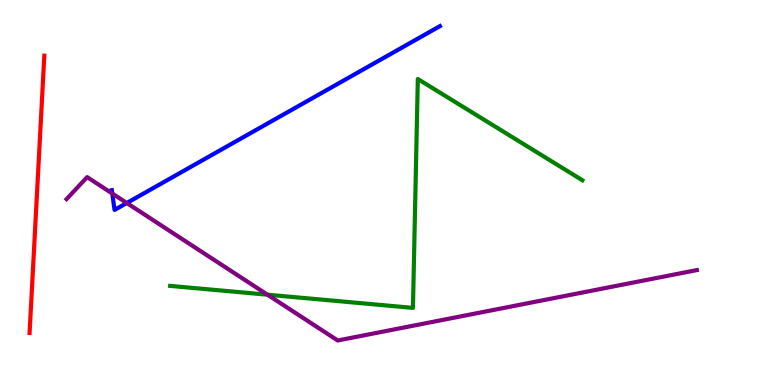[{'lines': ['blue', 'red'], 'intersections': []}, {'lines': ['green', 'red'], 'intersections': []}, {'lines': ['purple', 'red'], 'intersections': []}, {'lines': ['blue', 'green'], 'intersections': []}, {'lines': ['blue', 'purple'], 'intersections': [{'x': 1.45, 'y': 4.97}, {'x': 1.64, 'y': 4.73}]}, {'lines': ['green', 'purple'], 'intersections': [{'x': 3.45, 'y': 2.35}]}]